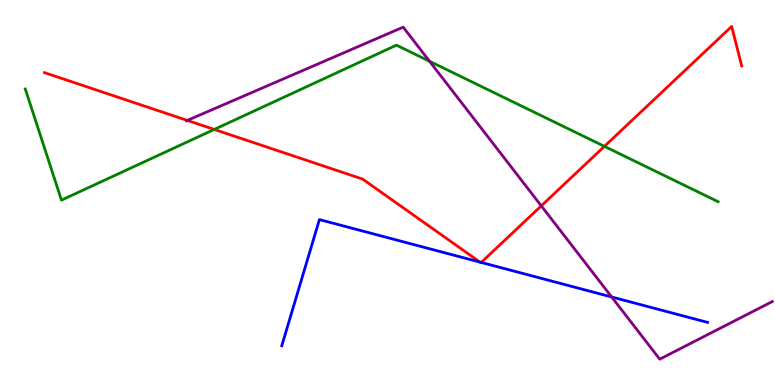[{'lines': ['blue', 'red'], 'intersections': [{'x': 6.19, 'y': 3.19}, {'x': 6.21, 'y': 3.18}]}, {'lines': ['green', 'red'], 'intersections': [{'x': 2.76, 'y': 6.64}, {'x': 7.8, 'y': 6.2}]}, {'lines': ['purple', 'red'], 'intersections': [{'x': 2.42, 'y': 6.87}, {'x': 6.98, 'y': 4.65}]}, {'lines': ['blue', 'green'], 'intersections': []}, {'lines': ['blue', 'purple'], 'intersections': [{'x': 7.89, 'y': 2.29}]}, {'lines': ['green', 'purple'], 'intersections': [{'x': 5.54, 'y': 8.41}]}]